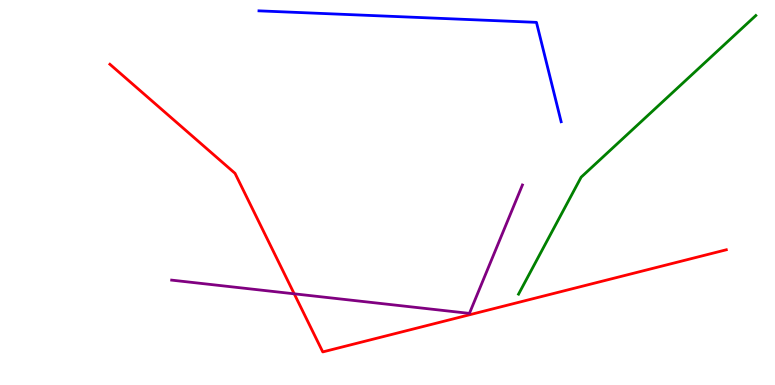[{'lines': ['blue', 'red'], 'intersections': []}, {'lines': ['green', 'red'], 'intersections': []}, {'lines': ['purple', 'red'], 'intersections': [{'x': 3.8, 'y': 2.37}]}, {'lines': ['blue', 'green'], 'intersections': []}, {'lines': ['blue', 'purple'], 'intersections': []}, {'lines': ['green', 'purple'], 'intersections': []}]